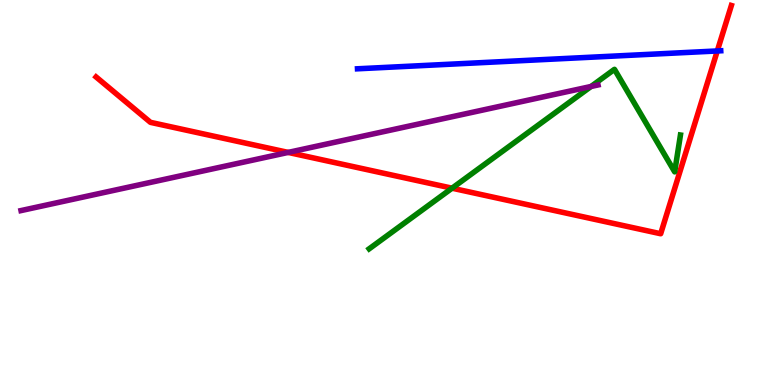[{'lines': ['blue', 'red'], 'intersections': [{'x': 9.26, 'y': 8.68}]}, {'lines': ['green', 'red'], 'intersections': [{'x': 5.83, 'y': 5.11}]}, {'lines': ['purple', 'red'], 'intersections': [{'x': 3.72, 'y': 6.04}]}, {'lines': ['blue', 'green'], 'intersections': []}, {'lines': ['blue', 'purple'], 'intersections': []}, {'lines': ['green', 'purple'], 'intersections': [{'x': 7.63, 'y': 7.75}]}]